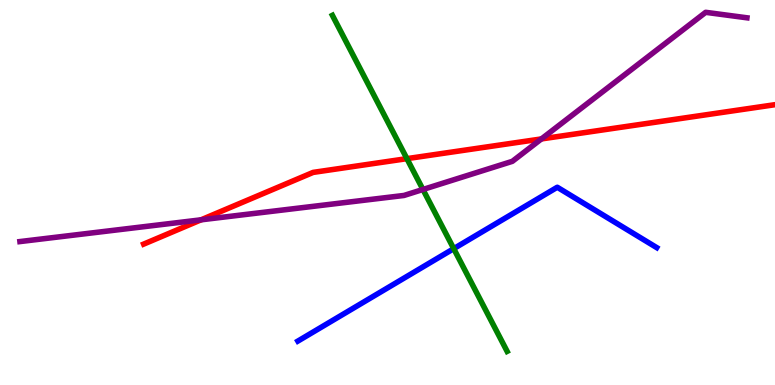[{'lines': ['blue', 'red'], 'intersections': []}, {'lines': ['green', 'red'], 'intersections': [{'x': 5.25, 'y': 5.88}]}, {'lines': ['purple', 'red'], 'intersections': [{'x': 2.59, 'y': 4.29}, {'x': 6.99, 'y': 6.39}]}, {'lines': ['blue', 'green'], 'intersections': [{'x': 5.85, 'y': 3.54}]}, {'lines': ['blue', 'purple'], 'intersections': []}, {'lines': ['green', 'purple'], 'intersections': [{'x': 5.46, 'y': 5.08}]}]